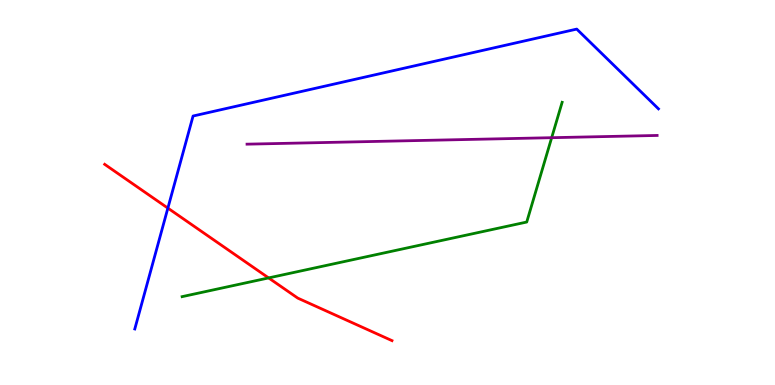[{'lines': ['blue', 'red'], 'intersections': [{'x': 2.17, 'y': 4.59}]}, {'lines': ['green', 'red'], 'intersections': [{'x': 3.47, 'y': 2.78}]}, {'lines': ['purple', 'red'], 'intersections': []}, {'lines': ['blue', 'green'], 'intersections': []}, {'lines': ['blue', 'purple'], 'intersections': []}, {'lines': ['green', 'purple'], 'intersections': [{'x': 7.12, 'y': 6.42}]}]